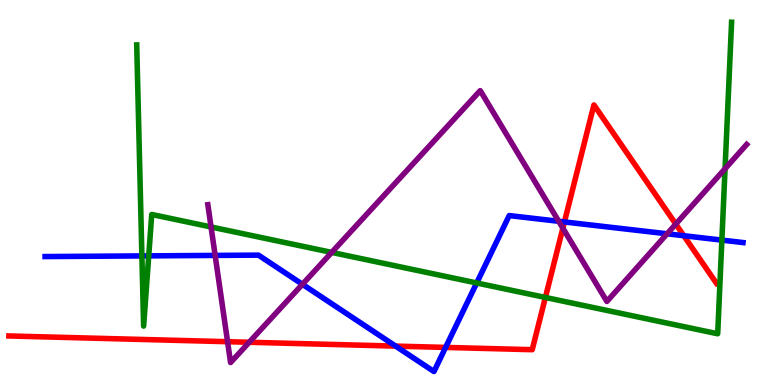[{'lines': ['blue', 'red'], 'intersections': [{'x': 5.1, 'y': 1.01}, {'x': 5.75, 'y': 0.976}, {'x': 7.28, 'y': 4.23}, {'x': 8.82, 'y': 3.88}]}, {'lines': ['green', 'red'], 'intersections': [{'x': 7.04, 'y': 2.27}]}, {'lines': ['purple', 'red'], 'intersections': [{'x': 2.94, 'y': 1.12}, {'x': 3.22, 'y': 1.11}, {'x': 7.26, 'y': 4.07}, {'x': 8.72, 'y': 4.18}]}, {'lines': ['blue', 'green'], 'intersections': [{'x': 1.83, 'y': 3.35}, {'x': 1.92, 'y': 3.35}, {'x': 6.15, 'y': 2.65}, {'x': 9.31, 'y': 3.76}]}, {'lines': ['blue', 'purple'], 'intersections': [{'x': 2.78, 'y': 3.37}, {'x': 3.9, 'y': 2.62}, {'x': 7.21, 'y': 4.25}, {'x': 8.61, 'y': 3.93}]}, {'lines': ['green', 'purple'], 'intersections': [{'x': 2.72, 'y': 4.1}, {'x': 4.28, 'y': 3.44}, {'x': 9.36, 'y': 5.62}]}]